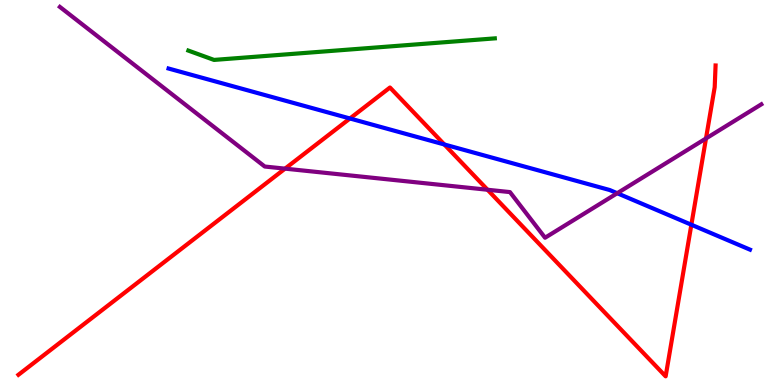[{'lines': ['blue', 'red'], 'intersections': [{'x': 4.52, 'y': 6.92}, {'x': 5.73, 'y': 6.25}, {'x': 8.92, 'y': 4.16}]}, {'lines': ['green', 'red'], 'intersections': []}, {'lines': ['purple', 'red'], 'intersections': [{'x': 3.68, 'y': 5.62}, {'x': 6.29, 'y': 5.07}, {'x': 9.11, 'y': 6.4}]}, {'lines': ['blue', 'green'], 'intersections': []}, {'lines': ['blue', 'purple'], 'intersections': [{'x': 7.96, 'y': 4.98}]}, {'lines': ['green', 'purple'], 'intersections': []}]